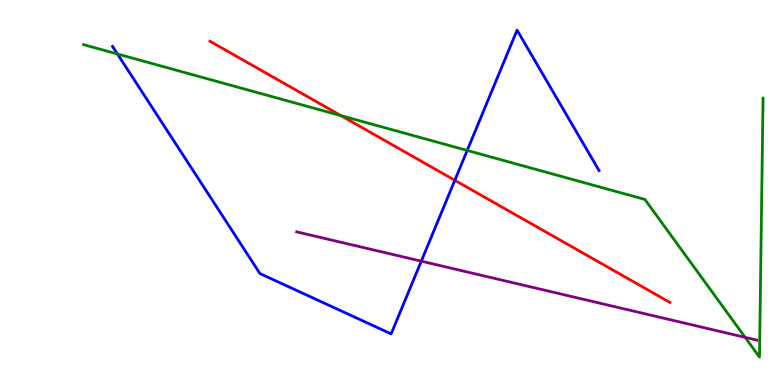[{'lines': ['blue', 'red'], 'intersections': [{'x': 5.87, 'y': 5.32}]}, {'lines': ['green', 'red'], 'intersections': [{'x': 4.4, 'y': 7.0}]}, {'lines': ['purple', 'red'], 'intersections': []}, {'lines': ['blue', 'green'], 'intersections': [{'x': 1.52, 'y': 8.6}, {'x': 6.03, 'y': 6.09}]}, {'lines': ['blue', 'purple'], 'intersections': [{'x': 5.44, 'y': 3.22}]}, {'lines': ['green', 'purple'], 'intersections': [{'x': 9.61, 'y': 1.24}]}]